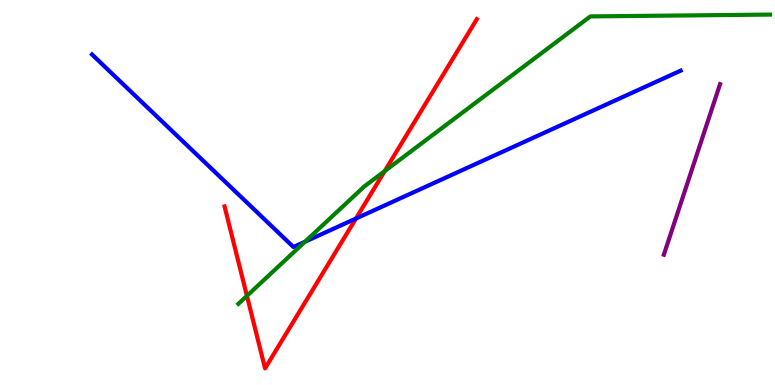[{'lines': ['blue', 'red'], 'intersections': [{'x': 4.59, 'y': 4.32}]}, {'lines': ['green', 'red'], 'intersections': [{'x': 3.19, 'y': 2.32}, {'x': 4.96, 'y': 5.56}]}, {'lines': ['purple', 'red'], 'intersections': []}, {'lines': ['blue', 'green'], 'intersections': [{'x': 3.94, 'y': 3.72}]}, {'lines': ['blue', 'purple'], 'intersections': []}, {'lines': ['green', 'purple'], 'intersections': []}]